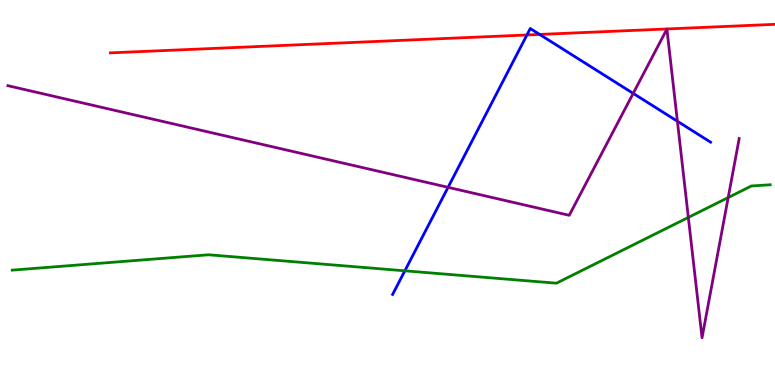[{'lines': ['blue', 'red'], 'intersections': [{'x': 6.8, 'y': 9.09}, {'x': 6.96, 'y': 9.11}]}, {'lines': ['green', 'red'], 'intersections': []}, {'lines': ['purple', 'red'], 'intersections': []}, {'lines': ['blue', 'green'], 'intersections': [{'x': 5.22, 'y': 2.97}]}, {'lines': ['blue', 'purple'], 'intersections': [{'x': 5.78, 'y': 5.13}, {'x': 8.17, 'y': 7.57}, {'x': 8.74, 'y': 6.85}]}, {'lines': ['green', 'purple'], 'intersections': [{'x': 8.88, 'y': 4.35}, {'x': 9.4, 'y': 4.87}]}]